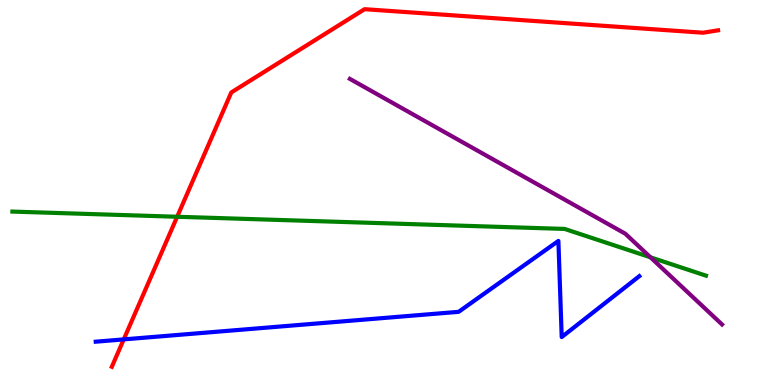[{'lines': ['blue', 'red'], 'intersections': [{'x': 1.6, 'y': 1.18}]}, {'lines': ['green', 'red'], 'intersections': [{'x': 2.29, 'y': 4.37}]}, {'lines': ['purple', 'red'], 'intersections': []}, {'lines': ['blue', 'green'], 'intersections': []}, {'lines': ['blue', 'purple'], 'intersections': []}, {'lines': ['green', 'purple'], 'intersections': [{'x': 8.39, 'y': 3.32}]}]